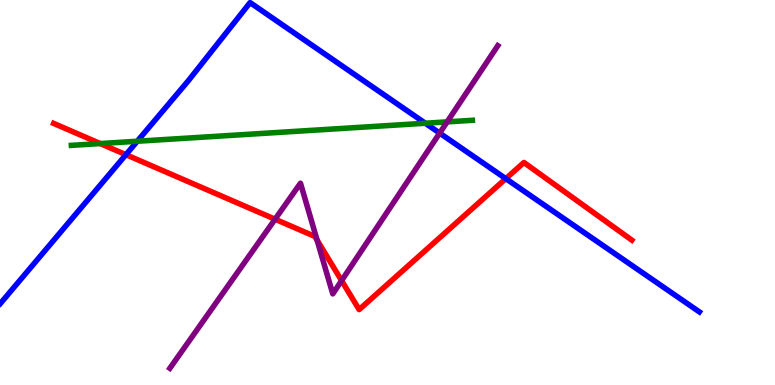[{'lines': ['blue', 'red'], 'intersections': [{'x': 1.62, 'y': 5.98}, {'x': 6.53, 'y': 5.36}]}, {'lines': ['green', 'red'], 'intersections': [{'x': 1.29, 'y': 6.27}]}, {'lines': ['purple', 'red'], 'intersections': [{'x': 3.55, 'y': 4.31}, {'x': 4.09, 'y': 3.76}, {'x': 4.41, 'y': 2.71}]}, {'lines': ['blue', 'green'], 'intersections': [{'x': 1.77, 'y': 6.33}, {'x': 5.49, 'y': 6.8}]}, {'lines': ['blue', 'purple'], 'intersections': [{'x': 5.67, 'y': 6.54}]}, {'lines': ['green', 'purple'], 'intersections': [{'x': 5.77, 'y': 6.83}]}]